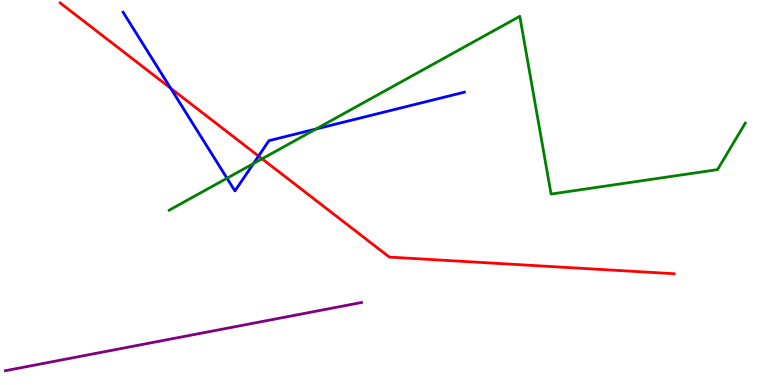[{'lines': ['blue', 'red'], 'intersections': [{'x': 2.2, 'y': 7.71}, {'x': 3.34, 'y': 5.95}]}, {'lines': ['green', 'red'], 'intersections': [{'x': 3.38, 'y': 5.87}]}, {'lines': ['purple', 'red'], 'intersections': []}, {'lines': ['blue', 'green'], 'intersections': [{'x': 2.93, 'y': 5.37}, {'x': 3.27, 'y': 5.75}, {'x': 4.08, 'y': 6.65}]}, {'lines': ['blue', 'purple'], 'intersections': []}, {'lines': ['green', 'purple'], 'intersections': []}]